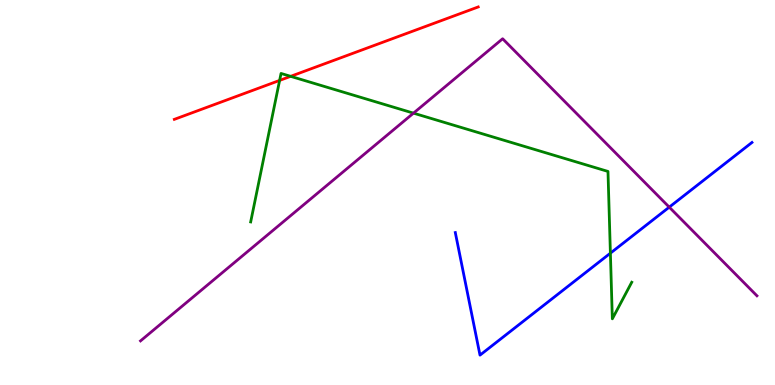[{'lines': ['blue', 'red'], 'intersections': []}, {'lines': ['green', 'red'], 'intersections': [{'x': 3.61, 'y': 7.91}, {'x': 3.75, 'y': 8.02}]}, {'lines': ['purple', 'red'], 'intersections': []}, {'lines': ['blue', 'green'], 'intersections': [{'x': 7.88, 'y': 3.42}]}, {'lines': ['blue', 'purple'], 'intersections': [{'x': 8.64, 'y': 4.62}]}, {'lines': ['green', 'purple'], 'intersections': [{'x': 5.34, 'y': 7.06}]}]